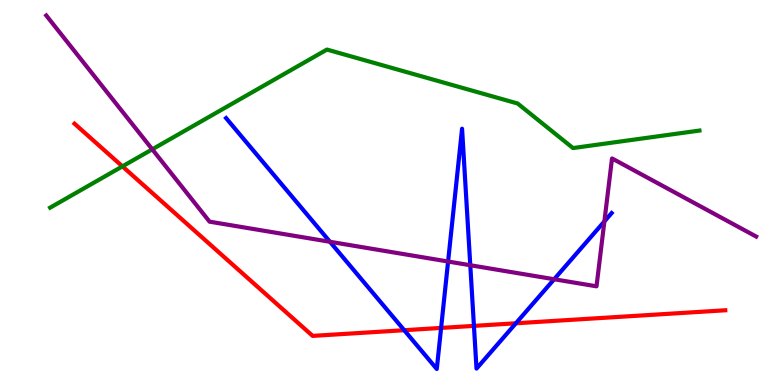[{'lines': ['blue', 'red'], 'intersections': [{'x': 5.22, 'y': 1.42}, {'x': 5.69, 'y': 1.48}, {'x': 6.12, 'y': 1.54}, {'x': 6.66, 'y': 1.6}]}, {'lines': ['green', 'red'], 'intersections': [{'x': 1.58, 'y': 5.68}]}, {'lines': ['purple', 'red'], 'intersections': []}, {'lines': ['blue', 'green'], 'intersections': []}, {'lines': ['blue', 'purple'], 'intersections': [{'x': 4.26, 'y': 3.72}, {'x': 5.78, 'y': 3.21}, {'x': 6.07, 'y': 3.11}, {'x': 7.15, 'y': 2.75}, {'x': 7.8, 'y': 4.25}]}, {'lines': ['green', 'purple'], 'intersections': [{'x': 1.96, 'y': 6.12}]}]